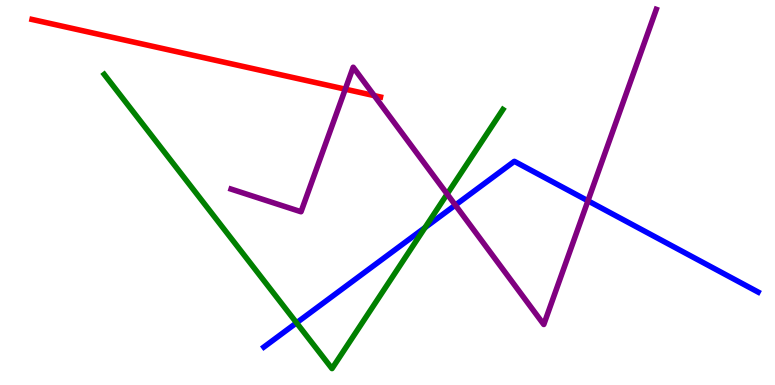[{'lines': ['blue', 'red'], 'intersections': []}, {'lines': ['green', 'red'], 'intersections': []}, {'lines': ['purple', 'red'], 'intersections': [{'x': 4.46, 'y': 7.68}, {'x': 4.83, 'y': 7.52}]}, {'lines': ['blue', 'green'], 'intersections': [{'x': 3.83, 'y': 1.62}, {'x': 5.48, 'y': 4.09}]}, {'lines': ['blue', 'purple'], 'intersections': [{'x': 5.88, 'y': 4.67}, {'x': 7.59, 'y': 4.78}]}, {'lines': ['green', 'purple'], 'intersections': [{'x': 5.77, 'y': 4.96}]}]